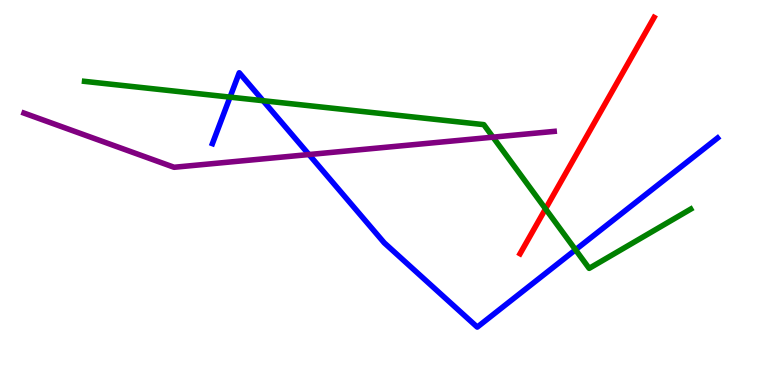[{'lines': ['blue', 'red'], 'intersections': []}, {'lines': ['green', 'red'], 'intersections': [{'x': 7.04, 'y': 4.58}]}, {'lines': ['purple', 'red'], 'intersections': []}, {'lines': ['blue', 'green'], 'intersections': [{'x': 2.97, 'y': 7.48}, {'x': 3.39, 'y': 7.38}, {'x': 7.43, 'y': 3.51}]}, {'lines': ['blue', 'purple'], 'intersections': [{'x': 3.99, 'y': 5.99}]}, {'lines': ['green', 'purple'], 'intersections': [{'x': 6.36, 'y': 6.44}]}]